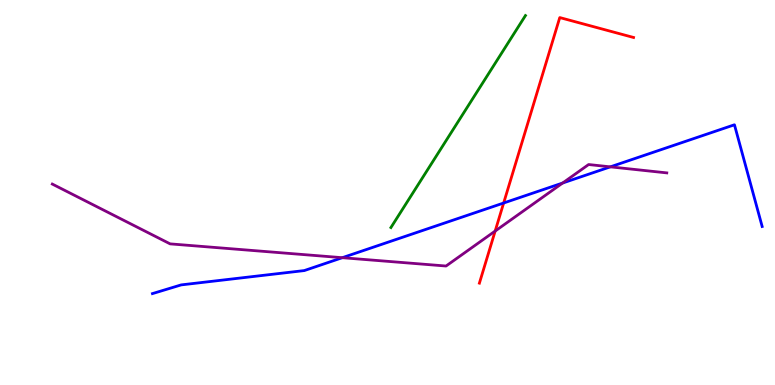[{'lines': ['blue', 'red'], 'intersections': [{'x': 6.5, 'y': 4.73}]}, {'lines': ['green', 'red'], 'intersections': []}, {'lines': ['purple', 'red'], 'intersections': [{'x': 6.39, 'y': 4.0}]}, {'lines': ['blue', 'green'], 'intersections': []}, {'lines': ['blue', 'purple'], 'intersections': [{'x': 4.42, 'y': 3.31}, {'x': 7.26, 'y': 5.25}, {'x': 7.88, 'y': 5.67}]}, {'lines': ['green', 'purple'], 'intersections': []}]